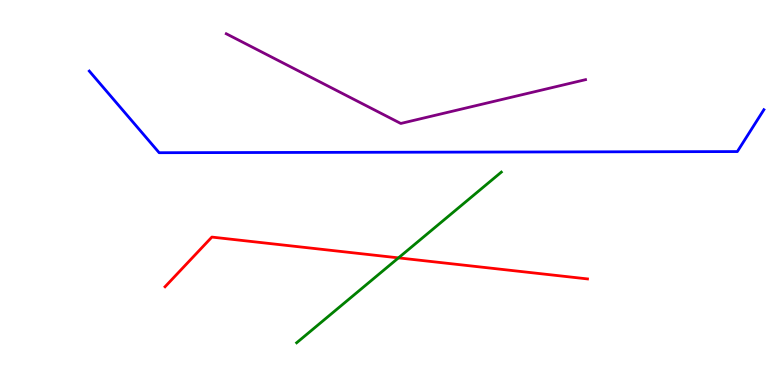[{'lines': ['blue', 'red'], 'intersections': []}, {'lines': ['green', 'red'], 'intersections': [{'x': 5.14, 'y': 3.3}]}, {'lines': ['purple', 'red'], 'intersections': []}, {'lines': ['blue', 'green'], 'intersections': []}, {'lines': ['blue', 'purple'], 'intersections': []}, {'lines': ['green', 'purple'], 'intersections': []}]